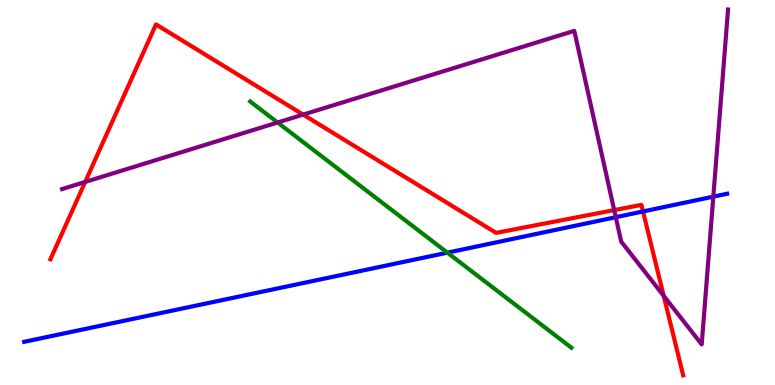[{'lines': ['blue', 'red'], 'intersections': [{'x': 8.3, 'y': 4.51}]}, {'lines': ['green', 'red'], 'intersections': []}, {'lines': ['purple', 'red'], 'intersections': [{'x': 1.1, 'y': 5.27}, {'x': 3.91, 'y': 7.02}, {'x': 7.93, 'y': 4.54}, {'x': 8.56, 'y': 2.32}]}, {'lines': ['blue', 'green'], 'intersections': [{'x': 5.77, 'y': 3.44}]}, {'lines': ['blue', 'purple'], 'intersections': [{'x': 7.95, 'y': 4.36}, {'x': 9.2, 'y': 4.89}]}, {'lines': ['green', 'purple'], 'intersections': [{'x': 3.58, 'y': 6.82}]}]